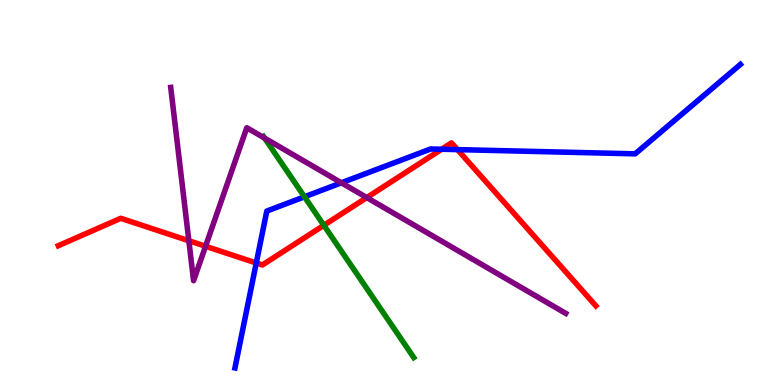[{'lines': ['blue', 'red'], 'intersections': [{'x': 3.31, 'y': 3.17}, {'x': 5.7, 'y': 6.12}, {'x': 5.9, 'y': 6.11}]}, {'lines': ['green', 'red'], 'intersections': [{'x': 4.18, 'y': 4.15}]}, {'lines': ['purple', 'red'], 'intersections': [{'x': 2.44, 'y': 3.75}, {'x': 2.65, 'y': 3.6}, {'x': 4.73, 'y': 4.87}]}, {'lines': ['blue', 'green'], 'intersections': [{'x': 3.93, 'y': 4.89}]}, {'lines': ['blue', 'purple'], 'intersections': [{'x': 4.4, 'y': 5.25}]}, {'lines': ['green', 'purple'], 'intersections': [{'x': 3.41, 'y': 6.41}]}]